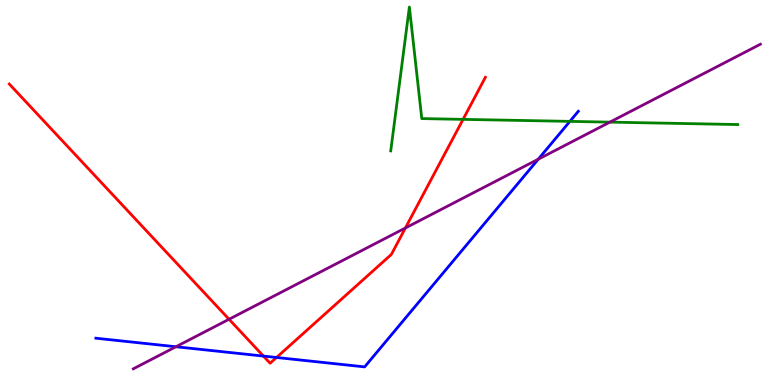[{'lines': ['blue', 'red'], 'intersections': [{'x': 3.4, 'y': 0.751}, {'x': 3.57, 'y': 0.715}]}, {'lines': ['green', 'red'], 'intersections': [{'x': 5.97, 'y': 6.9}]}, {'lines': ['purple', 'red'], 'intersections': [{'x': 2.96, 'y': 1.71}, {'x': 5.23, 'y': 4.08}]}, {'lines': ['blue', 'green'], 'intersections': [{'x': 7.35, 'y': 6.85}]}, {'lines': ['blue', 'purple'], 'intersections': [{'x': 2.27, 'y': 0.994}, {'x': 6.95, 'y': 5.86}]}, {'lines': ['green', 'purple'], 'intersections': [{'x': 7.87, 'y': 6.83}]}]